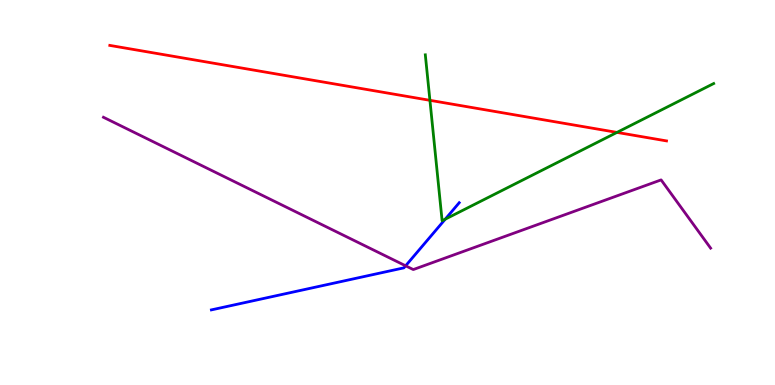[{'lines': ['blue', 'red'], 'intersections': []}, {'lines': ['green', 'red'], 'intersections': [{'x': 5.55, 'y': 7.39}, {'x': 7.96, 'y': 6.56}]}, {'lines': ['purple', 'red'], 'intersections': []}, {'lines': ['blue', 'green'], 'intersections': [{'x': 5.75, 'y': 4.31}]}, {'lines': ['blue', 'purple'], 'intersections': [{'x': 5.23, 'y': 3.1}]}, {'lines': ['green', 'purple'], 'intersections': []}]